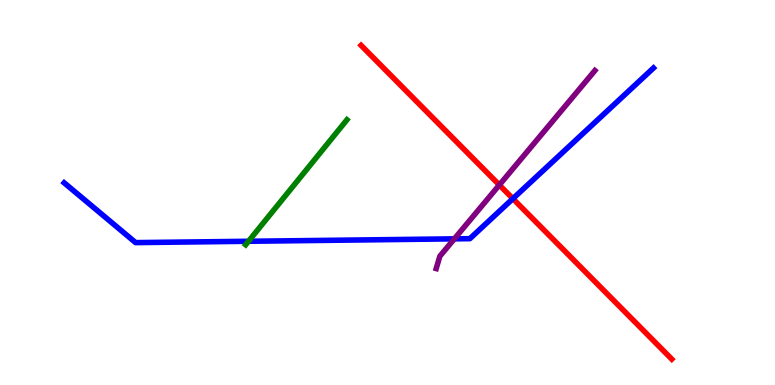[{'lines': ['blue', 'red'], 'intersections': [{'x': 6.62, 'y': 4.84}]}, {'lines': ['green', 'red'], 'intersections': []}, {'lines': ['purple', 'red'], 'intersections': [{'x': 6.44, 'y': 5.2}]}, {'lines': ['blue', 'green'], 'intersections': [{'x': 3.21, 'y': 3.73}]}, {'lines': ['blue', 'purple'], 'intersections': [{'x': 5.86, 'y': 3.8}]}, {'lines': ['green', 'purple'], 'intersections': []}]